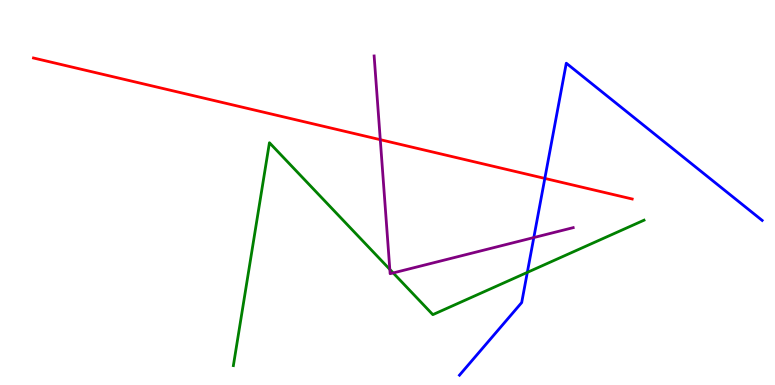[{'lines': ['blue', 'red'], 'intersections': [{'x': 7.03, 'y': 5.37}]}, {'lines': ['green', 'red'], 'intersections': []}, {'lines': ['purple', 'red'], 'intersections': [{'x': 4.91, 'y': 6.37}]}, {'lines': ['blue', 'green'], 'intersections': [{'x': 6.8, 'y': 2.93}]}, {'lines': ['blue', 'purple'], 'intersections': [{'x': 6.89, 'y': 3.83}]}, {'lines': ['green', 'purple'], 'intersections': [{'x': 5.03, 'y': 3.0}, {'x': 5.07, 'y': 2.91}]}]